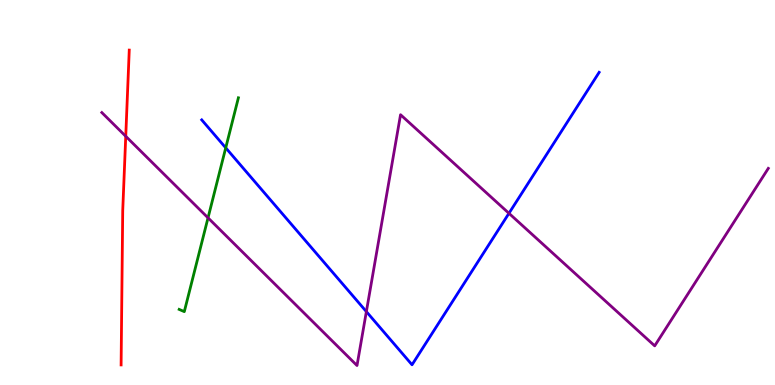[{'lines': ['blue', 'red'], 'intersections': []}, {'lines': ['green', 'red'], 'intersections': []}, {'lines': ['purple', 'red'], 'intersections': [{'x': 1.62, 'y': 6.46}]}, {'lines': ['blue', 'green'], 'intersections': [{'x': 2.91, 'y': 6.16}]}, {'lines': ['blue', 'purple'], 'intersections': [{'x': 4.73, 'y': 1.91}, {'x': 6.57, 'y': 4.46}]}, {'lines': ['green', 'purple'], 'intersections': [{'x': 2.68, 'y': 4.34}]}]